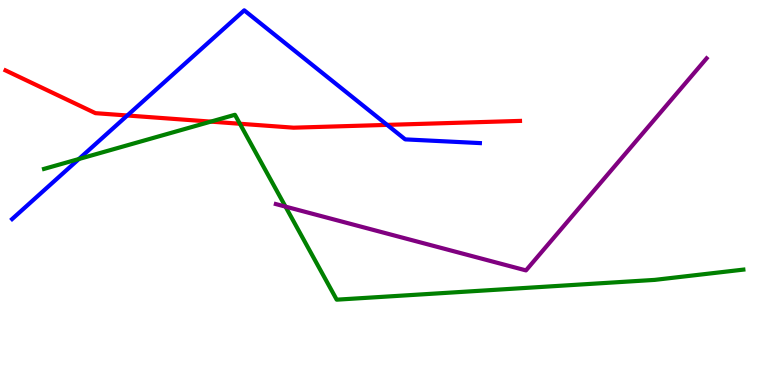[{'lines': ['blue', 'red'], 'intersections': [{'x': 1.64, 'y': 7.0}, {'x': 5.0, 'y': 6.76}]}, {'lines': ['green', 'red'], 'intersections': [{'x': 2.72, 'y': 6.84}, {'x': 3.1, 'y': 6.79}]}, {'lines': ['purple', 'red'], 'intersections': []}, {'lines': ['blue', 'green'], 'intersections': [{'x': 1.02, 'y': 5.87}]}, {'lines': ['blue', 'purple'], 'intersections': []}, {'lines': ['green', 'purple'], 'intersections': [{'x': 3.68, 'y': 4.63}]}]